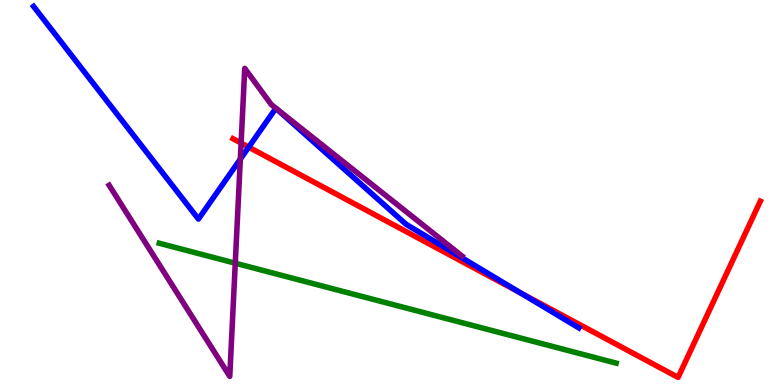[{'lines': ['blue', 'red'], 'intersections': [{'x': 3.21, 'y': 6.18}, {'x': 6.71, 'y': 2.4}]}, {'lines': ['green', 'red'], 'intersections': []}, {'lines': ['purple', 'red'], 'intersections': [{'x': 3.11, 'y': 6.28}]}, {'lines': ['blue', 'green'], 'intersections': []}, {'lines': ['blue', 'purple'], 'intersections': [{'x': 3.1, 'y': 5.87}]}, {'lines': ['green', 'purple'], 'intersections': [{'x': 3.04, 'y': 3.16}]}]